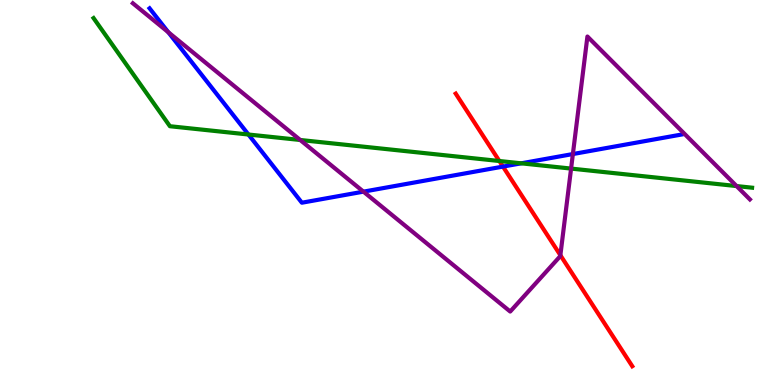[{'lines': ['blue', 'red'], 'intersections': [{'x': 6.49, 'y': 5.67}]}, {'lines': ['green', 'red'], 'intersections': [{'x': 6.44, 'y': 5.82}]}, {'lines': ['purple', 'red'], 'intersections': [{'x': 7.23, 'y': 3.37}]}, {'lines': ['blue', 'green'], 'intersections': [{'x': 3.21, 'y': 6.51}, {'x': 6.73, 'y': 5.76}]}, {'lines': ['blue', 'purple'], 'intersections': [{'x': 2.17, 'y': 9.16}, {'x': 4.69, 'y': 5.02}, {'x': 7.39, 'y': 6.0}]}, {'lines': ['green', 'purple'], 'intersections': [{'x': 3.87, 'y': 6.36}, {'x': 7.37, 'y': 5.62}, {'x': 9.5, 'y': 5.17}]}]